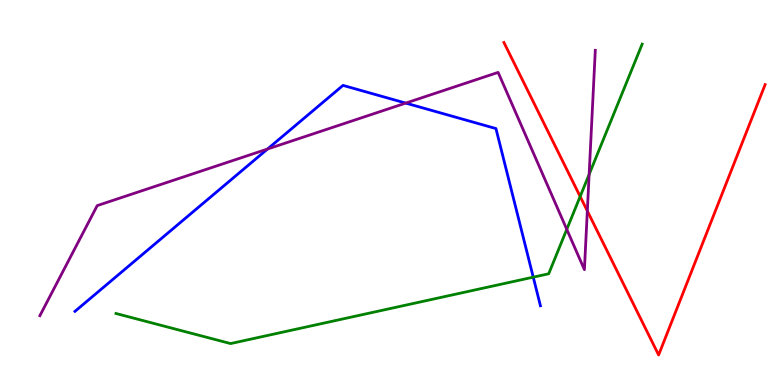[{'lines': ['blue', 'red'], 'intersections': []}, {'lines': ['green', 'red'], 'intersections': [{'x': 7.49, 'y': 4.9}]}, {'lines': ['purple', 'red'], 'intersections': [{'x': 7.58, 'y': 4.52}]}, {'lines': ['blue', 'green'], 'intersections': [{'x': 6.88, 'y': 2.8}]}, {'lines': ['blue', 'purple'], 'intersections': [{'x': 3.45, 'y': 6.13}, {'x': 5.24, 'y': 7.32}]}, {'lines': ['green', 'purple'], 'intersections': [{'x': 7.31, 'y': 4.04}, {'x': 7.6, 'y': 5.47}]}]